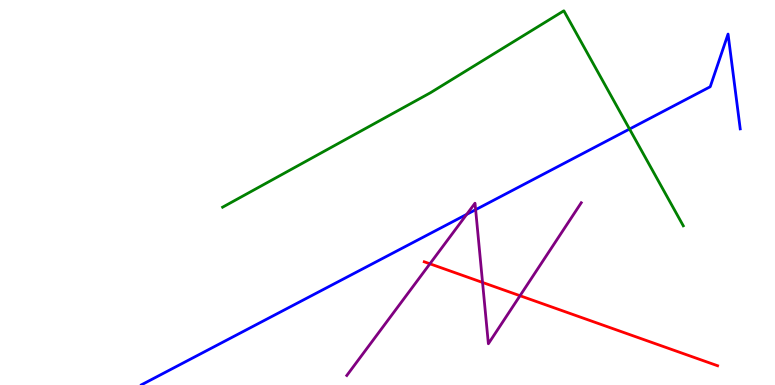[{'lines': ['blue', 'red'], 'intersections': []}, {'lines': ['green', 'red'], 'intersections': []}, {'lines': ['purple', 'red'], 'intersections': [{'x': 5.55, 'y': 3.15}, {'x': 6.23, 'y': 2.66}, {'x': 6.71, 'y': 2.32}]}, {'lines': ['blue', 'green'], 'intersections': [{'x': 8.12, 'y': 6.65}]}, {'lines': ['blue', 'purple'], 'intersections': [{'x': 6.02, 'y': 4.43}, {'x': 6.14, 'y': 4.55}]}, {'lines': ['green', 'purple'], 'intersections': []}]